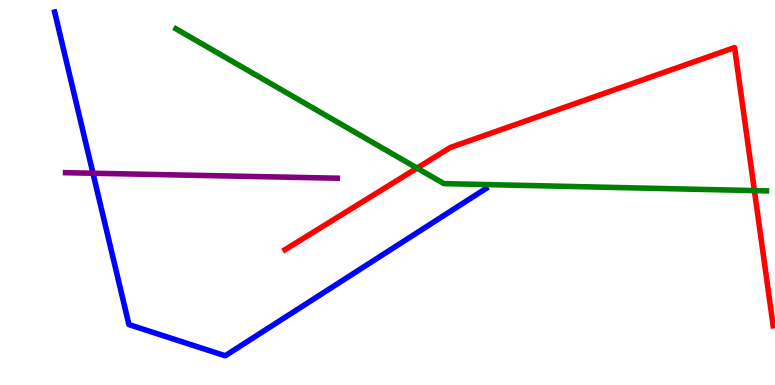[{'lines': ['blue', 'red'], 'intersections': []}, {'lines': ['green', 'red'], 'intersections': [{'x': 5.38, 'y': 5.63}, {'x': 9.73, 'y': 5.05}]}, {'lines': ['purple', 'red'], 'intersections': []}, {'lines': ['blue', 'green'], 'intersections': []}, {'lines': ['blue', 'purple'], 'intersections': [{'x': 1.2, 'y': 5.5}]}, {'lines': ['green', 'purple'], 'intersections': []}]